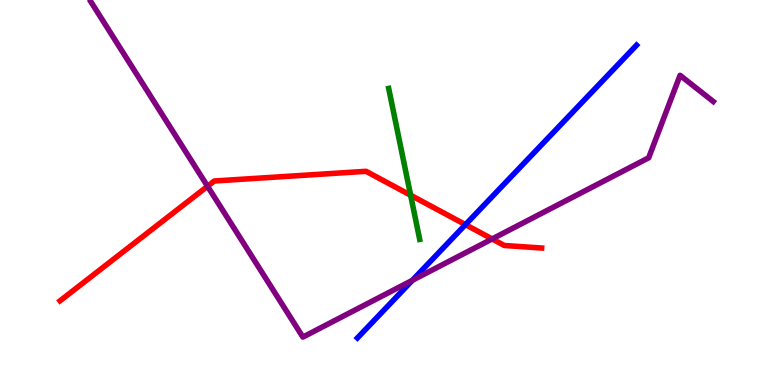[{'lines': ['blue', 'red'], 'intersections': [{'x': 6.01, 'y': 4.17}]}, {'lines': ['green', 'red'], 'intersections': [{'x': 5.3, 'y': 4.93}]}, {'lines': ['purple', 'red'], 'intersections': [{'x': 2.68, 'y': 5.16}, {'x': 6.35, 'y': 3.79}]}, {'lines': ['blue', 'green'], 'intersections': []}, {'lines': ['blue', 'purple'], 'intersections': [{'x': 5.32, 'y': 2.72}]}, {'lines': ['green', 'purple'], 'intersections': []}]